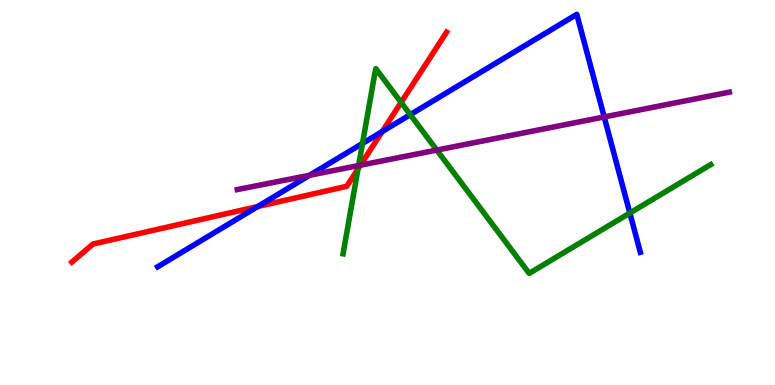[{'lines': ['blue', 'red'], 'intersections': [{'x': 3.33, 'y': 4.63}, {'x': 4.93, 'y': 6.58}]}, {'lines': ['green', 'red'], 'intersections': [{'x': 4.62, 'y': 5.61}, {'x': 5.18, 'y': 7.34}]}, {'lines': ['purple', 'red'], 'intersections': [{'x': 4.65, 'y': 5.71}]}, {'lines': ['blue', 'green'], 'intersections': [{'x': 4.68, 'y': 6.27}, {'x': 5.29, 'y': 7.02}, {'x': 8.13, 'y': 4.47}]}, {'lines': ['blue', 'purple'], 'intersections': [{'x': 4.0, 'y': 5.45}, {'x': 7.8, 'y': 6.96}]}, {'lines': ['green', 'purple'], 'intersections': [{'x': 4.63, 'y': 5.7}, {'x': 5.64, 'y': 6.1}]}]